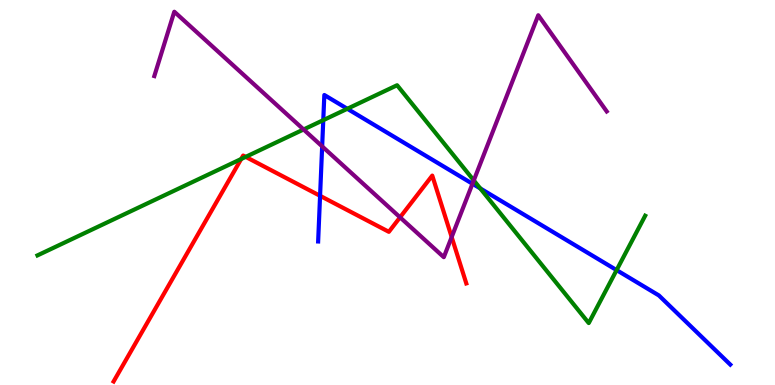[{'lines': ['blue', 'red'], 'intersections': [{'x': 4.13, 'y': 4.91}]}, {'lines': ['green', 'red'], 'intersections': [{'x': 3.11, 'y': 5.87}, {'x': 3.17, 'y': 5.93}]}, {'lines': ['purple', 'red'], 'intersections': [{'x': 5.16, 'y': 4.36}, {'x': 5.83, 'y': 3.84}]}, {'lines': ['blue', 'green'], 'intersections': [{'x': 4.17, 'y': 6.88}, {'x': 4.48, 'y': 7.17}, {'x': 6.2, 'y': 5.11}, {'x': 7.96, 'y': 2.98}]}, {'lines': ['blue', 'purple'], 'intersections': [{'x': 4.16, 'y': 6.2}, {'x': 6.1, 'y': 5.23}]}, {'lines': ['green', 'purple'], 'intersections': [{'x': 3.92, 'y': 6.64}, {'x': 6.11, 'y': 5.31}]}]